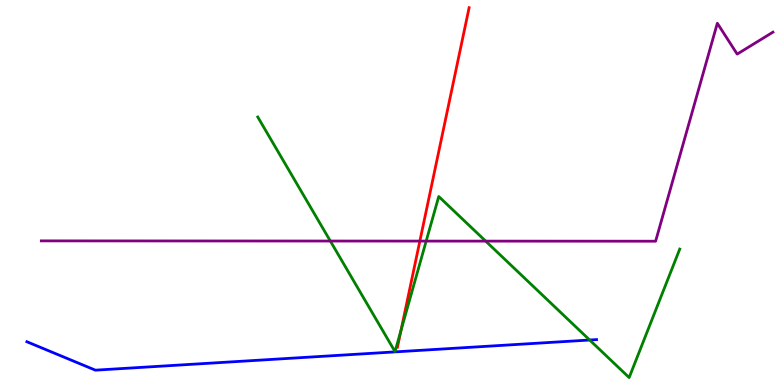[{'lines': ['blue', 'red'], 'intersections': []}, {'lines': ['green', 'red'], 'intersections': [{'x': 5.17, 'y': 1.42}]}, {'lines': ['purple', 'red'], 'intersections': [{'x': 5.42, 'y': 3.74}]}, {'lines': ['blue', 'green'], 'intersections': [{'x': 7.61, 'y': 1.17}]}, {'lines': ['blue', 'purple'], 'intersections': []}, {'lines': ['green', 'purple'], 'intersections': [{'x': 4.26, 'y': 3.74}, {'x': 5.5, 'y': 3.74}, {'x': 6.27, 'y': 3.74}]}]